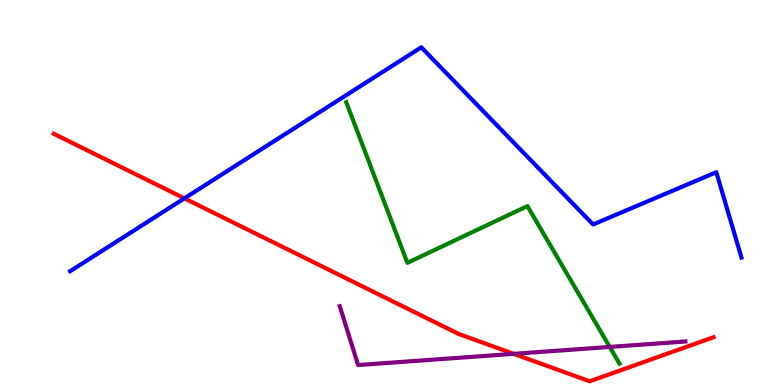[{'lines': ['blue', 'red'], 'intersections': [{'x': 2.38, 'y': 4.85}]}, {'lines': ['green', 'red'], 'intersections': []}, {'lines': ['purple', 'red'], 'intersections': [{'x': 6.63, 'y': 0.809}]}, {'lines': ['blue', 'green'], 'intersections': []}, {'lines': ['blue', 'purple'], 'intersections': []}, {'lines': ['green', 'purple'], 'intersections': [{'x': 7.87, 'y': 0.989}]}]